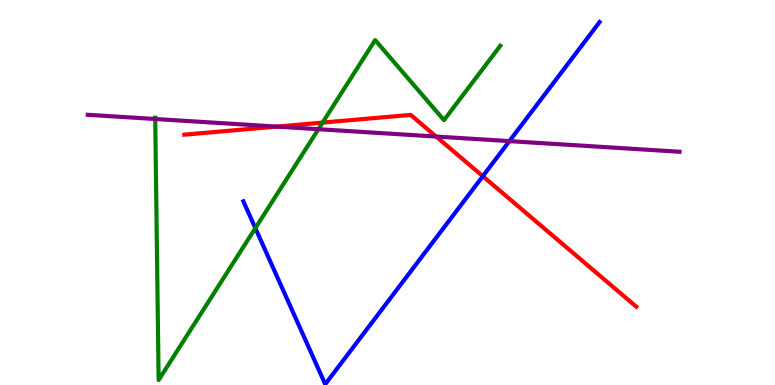[{'lines': ['blue', 'red'], 'intersections': [{'x': 6.23, 'y': 5.42}]}, {'lines': ['green', 'red'], 'intersections': [{'x': 4.16, 'y': 6.82}]}, {'lines': ['purple', 'red'], 'intersections': [{'x': 3.57, 'y': 6.71}, {'x': 5.63, 'y': 6.45}]}, {'lines': ['blue', 'green'], 'intersections': [{'x': 3.3, 'y': 4.07}]}, {'lines': ['blue', 'purple'], 'intersections': [{'x': 6.57, 'y': 6.33}]}, {'lines': ['green', 'purple'], 'intersections': [{'x': 2.0, 'y': 6.91}, {'x': 4.11, 'y': 6.64}]}]